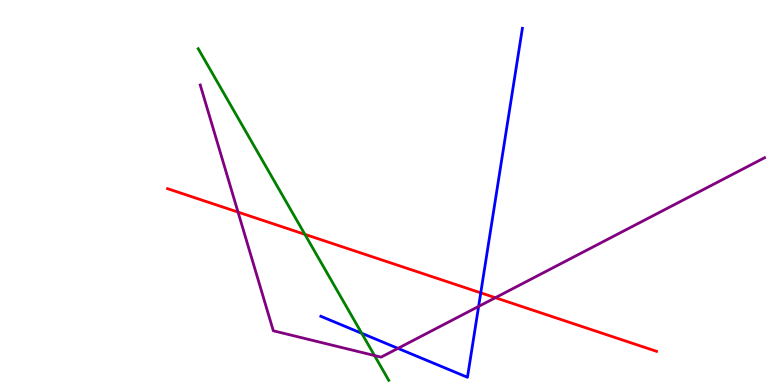[{'lines': ['blue', 'red'], 'intersections': [{'x': 6.2, 'y': 2.39}]}, {'lines': ['green', 'red'], 'intersections': [{'x': 3.93, 'y': 3.91}]}, {'lines': ['purple', 'red'], 'intersections': [{'x': 3.07, 'y': 4.49}, {'x': 6.39, 'y': 2.27}]}, {'lines': ['blue', 'green'], 'intersections': [{'x': 4.67, 'y': 1.34}]}, {'lines': ['blue', 'purple'], 'intersections': [{'x': 5.13, 'y': 0.952}, {'x': 6.18, 'y': 2.04}]}, {'lines': ['green', 'purple'], 'intersections': [{'x': 4.83, 'y': 0.765}]}]